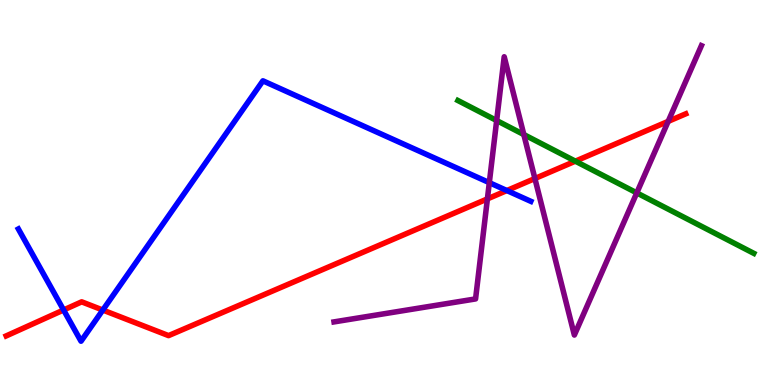[{'lines': ['blue', 'red'], 'intersections': [{'x': 0.821, 'y': 1.95}, {'x': 1.33, 'y': 1.95}, {'x': 6.54, 'y': 5.05}]}, {'lines': ['green', 'red'], 'intersections': [{'x': 7.42, 'y': 5.81}]}, {'lines': ['purple', 'red'], 'intersections': [{'x': 6.29, 'y': 4.83}, {'x': 6.9, 'y': 5.36}, {'x': 8.62, 'y': 6.85}]}, {'lines': ['blue', 'green'], 'intersections': []}, {'lines': ['blue', 'purple'], 'intersections': [{'x': 6.31, 'y': 5.26}]}, {'lines': ['green', 'purple'], 'intersections': [{'x': 6.41, 'y': 6.87}, {'x': 6.76, 'y': 6.51}, {'x': 8.22, 'y': 4.99}]}]